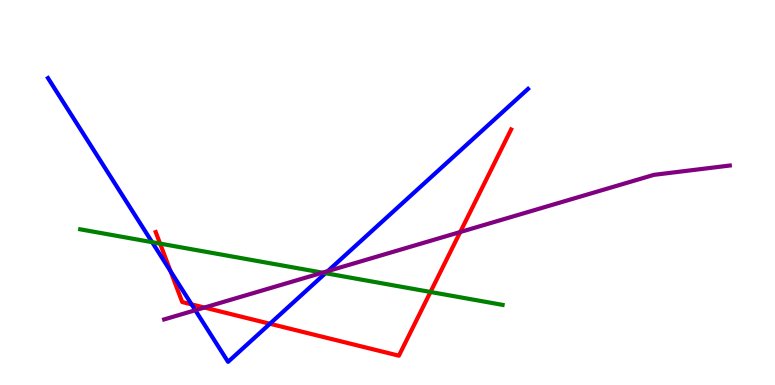[{'lines': ['blue', 'red'], 'intersections': [{'x': 2.2, 'y': 2.96}, {'x': 2.47, 'y': 2.09}, {'x': 3.48, 'y': 1.59}]}, {'lines': ['green', 'red'], 'intersections': [{'x': 2.07, 'y': 3.67}, {'x': 5.55, 'y': 2.42}]}, {'lines': ['purple', 'red'], 'intersections': [{'x': 2.64, 'y': 2.01}, {'x': 5.94, 'y': 3.97}]}, {'lines': ['blue', 'green'], 'intersections': [{'x': 1.96, 'y': 3.71}, {'x': 4.2, 'y': 2.9}]}, {'lines': ['blue', 'purple'], 'intersections': [{'x': 2.52, 'y': 1.94}, {'x': 4.23, 'y': 2.96}]}, {'lines': ['green', 'purple'], 'intersections': [{'x': 4.16, 'y': 2.92}]}]